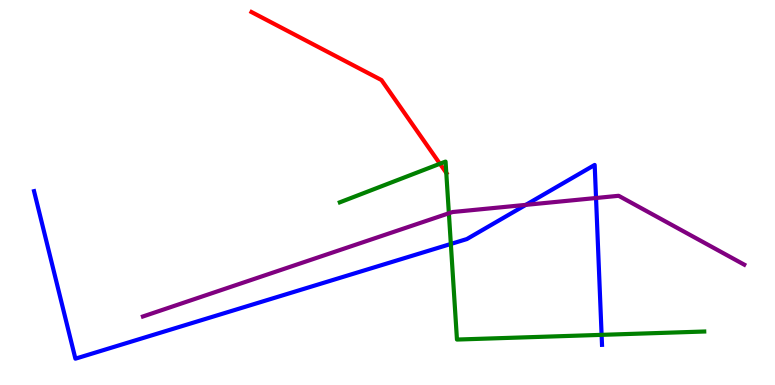[{'lines': ['blue', 'red'], 'intersections': []}, {'lines': ['green', 'red'], 'intersections': [{'x': 5.68, 'y': 5.75}, {'x': 5.76, 'y': 5.51}]}, {'lines': ['purple', 'red'], 'intersections': []}, {'lines': ['blue', 'green'], 'intersections': [{'x': 5.82, 'y': 3.66}, {'x': 7.76, 'y': 1.3}]}, {'lines': ['blue', 'purple'], 'intersections': [{'x': 6.78, 'y': 4.68}, {'x': 7.69, 'y': 4.86}]}, {'lines': ['green', 'purple'], 'intersections': [{'x': 5.79, 'y': 4.46}]}]